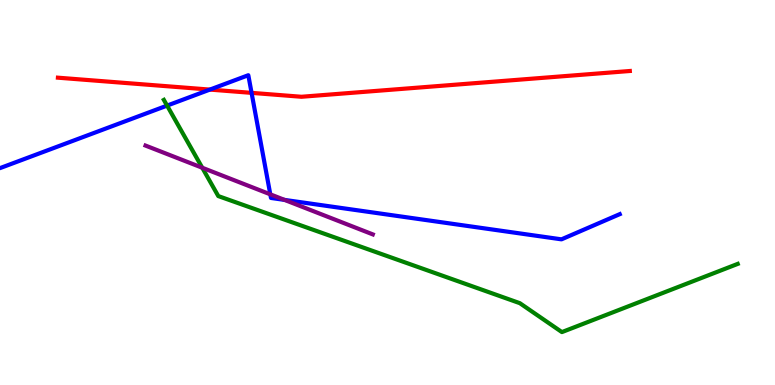[{'lines': ['blue', 'red'], 'intersections': [{'x': 2.71, 'y': 7.67}, {'x': 3.25, 'y': 7.59}]}, {'lines': ['green', 'red'], 'intersections': []}, {'lines': ['purple', 'red'], 'intersections': []}, {'lines': ['blue', 'green'], 'intersections': [{'x': 2.16, 'y': 7.26}]}, {'lines': ['blue', 'purple'], 'intersections': [{'x': 3.49, 'y': 4.95}, {'x': 3.67, 'y': 4.81}]}, {'lines': ['green', 'purple'], 'intersections': [{'x': 2.61, 'y': 5.64}]}]